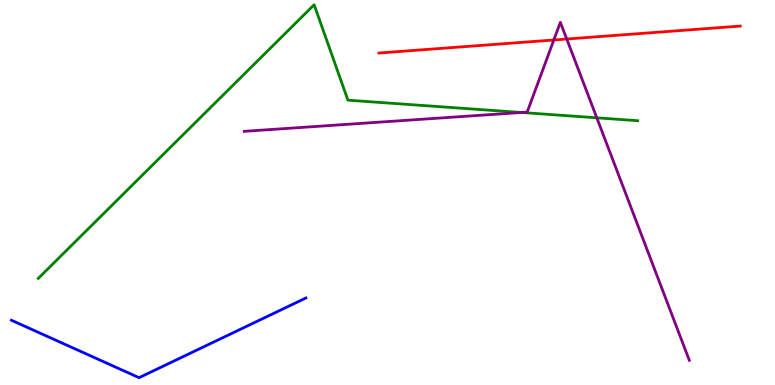[{'lines': ['blue', 'red'], 'intersections': []}, {'lines': ['green', 'red'], 'intersections': []}, {'lines': ['purple', 'red'], 'intersections': [{'x': 7.15, 'y': 8.96}, {'x': 7.31, 'y': 8.99}]}, {'lines': ['blue', 'green'], 'intersections': []}, {'lines': ['blue', 'purple'], 'intersections': []}, {'lines': ['green', 'purple'], 'intersections': [{'x': 6.73, 'y': 7.08}, {'x': 7.7, 'y': 6.94}]}]